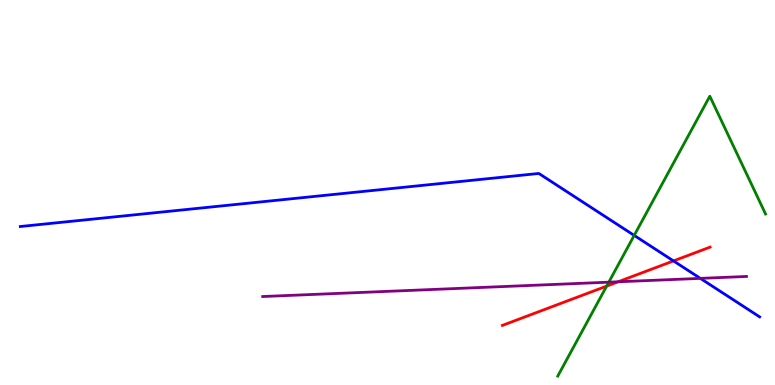[{'lines': ['blue', 'red'], 'intersections': [{'x': 8.69, 'y': 3.22}]}, {'lines': ['green', 'red'], 'intersections': [{'x': 7.83, 'y': 2.57}]}, {'lines': ['purple', 'red'], 'intersections': [{'x': 7.98, 'y': 2.68}]}, {'lines': ['blue', 'green'], 'intersections': [{'x': 8.18, 'y': 3.89}]}, {'lines': ['blue', 'purple'], 'intersections': [{'x': 9.04, 'y': 2.77}]}, {'lines': ['green', 'purple'], 'intersections': [{'x': 7.86, 'y': 2.67}]}]